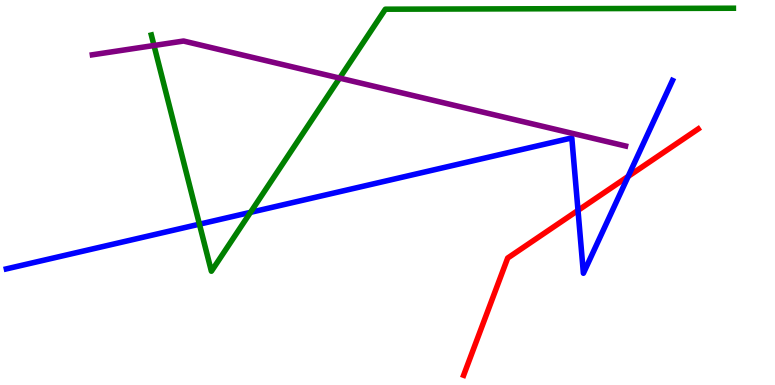[{'lines': ['blue', 'red'], 'intersections': [{'x': 7.46, 'y': 4.54}, {'x': 8.11, 'y': 5.42}]}, {'lines': ['green', 'red'], 'intersections': []}, {'lines': ['purple', 'red'], 'intersections': []}, {'lines': ['blue', 'green'], 'intersections': [{'x': 2.57, 'y': 4.18}, {'x': 3.23, 'y': 4.48}]}, {'lines': ['blue', 'purple'], 'intersections': []}, {'lines': ['green', 'purple'], 'intersections': [{'x': 1.99, 'y': 8.82}, {'x': 4.38, 'y': 7.97}]}]